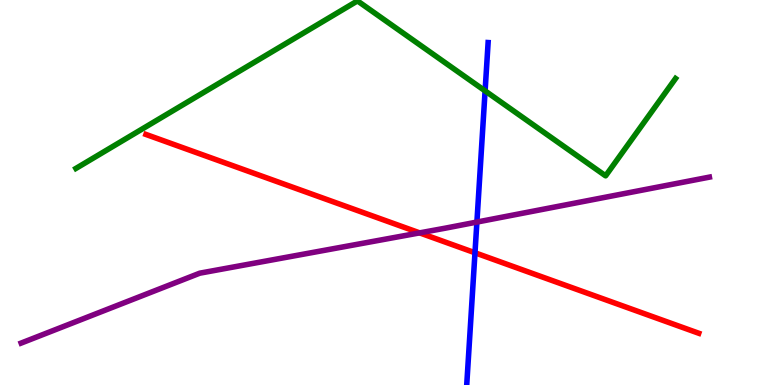[{'lines': ['blue', 'red'], 'intersections': [{'x': 6.13, 'y': 3.43}]}, {'lines': ['green', 'red'], 'intersections': []}, {'lines': ['purple', 'red'], 'intersections': [{'x': 5.41, 'y': 3.95}]}, {'lines': ['blue', 'green'], 'intersections': [{'x': 6.26, 'y': 7.64}]}, {'lines': ['blue', 'purple'], 'intersections': [{'x': 6.15, 'y': 4.23}]}, {'lines': ['green', 'purple'], 'intersections': []}]